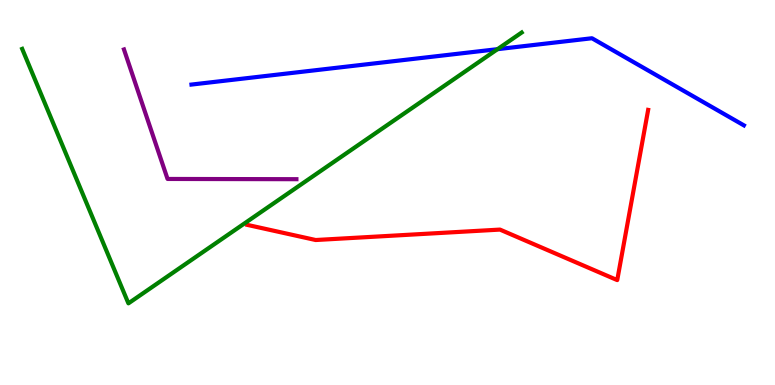[{'lines': ['blue', 'red'], 'intersections': []}, {'lines': ['green', 'red'], 'intersections': []}, {'lines': ['purple', 'red'], 'intersections': []}, {'lines': ['blue', 'green'], 'intersections': [{'x': 6.42, 'y': 8.72}]}, {'lines': ['blue', 'purple'], 'intersections': []}, {'lines': ['green', 'purple'], 'intersections': []}]